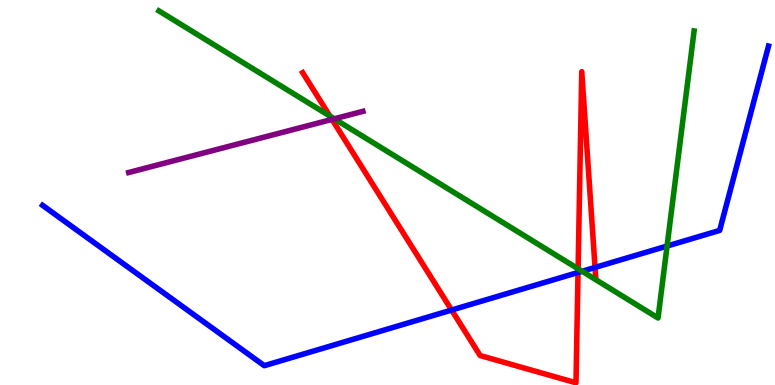[{'lines': ['blue', 'red'], 'intersections': [{'x': 5.83, 'y': 1.95}, {'x': 7.46, 'y': 2.92}, {'x': 7.68, 'y': 3.05}]}, {'lines': ['green', 'red'], 'intersections': [{'x': 4.26, 'y': 6.98}, {'x': 7.46, 'y': 3.02}]}, {'lines': ['purple', 'red'], 'intersections': [{'x': 4.28, 'y': 6.9}]}, {'lines': ['blue', 'green'], 'intersections': [{'x': 7.51, 'y': 2.95}, {'x': 8.61, 'y': 3.61}]}, {'lines': ['blue', 'purple'], 'intersections': []}, {'lines': ['green', 'purple'], 'intersections': [{'x': 4.31, 'y': 6.91}]}]